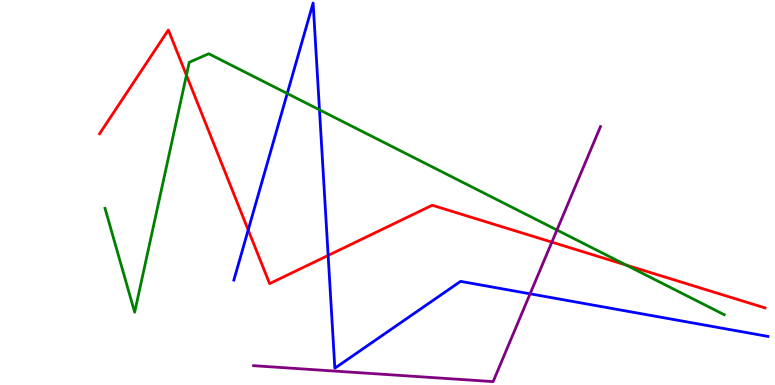[{'lines': ['blue', 'red'], 'intersections': [{'x': 3.2, 'y': 4.03}, {'x': 4.23, 'y': 3.37}]}, {'lines': ['green', 'red'], 'intersections': [{'x': 2.41, 'y': 8.05}, {'x': 8.08, 'y': 3.11}]}, {'lines': ['purple', 'red'], 'intersections': [{'x': 7.12, 'y': 3.71}]}, {'lines': ['blue', 'green'], 'intersections': [{'x': 3.71, 'y': 7.57}, {'x': 4.12, 'y': 7.15}]}, {'lines': ['blue', 'purple'], 'intersections': [{'x': 6.84, 'y': 2.37}]}, {'lines': ['green', 'purple'], 'intersections': [{'x': 7.19, 'y': 4.03}]}]